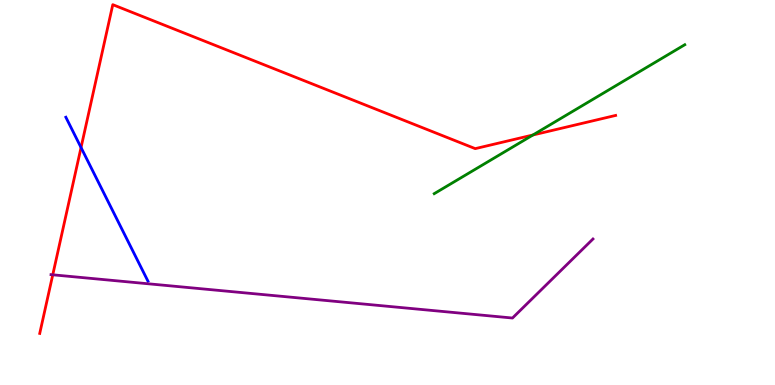[{'lines': ['blue', 'red'], 'intersections': [{'x': 1.05, 'y': 6.17}]}, {'lines': ['green', 'red'], 'intersections': [{'x': 6.88, 'y': 6.49}]}, {'lines': ['purple', 'red'], 'intersections': [{'x': 0.681, 'y': 2.86}]}, {'lines': ['blue', 'green'], 'intersections': []}, {'lines': ['blue', 'purple'], 'intersections': []}, {'lines': ['green', 'purple'], 'intersections': []}]